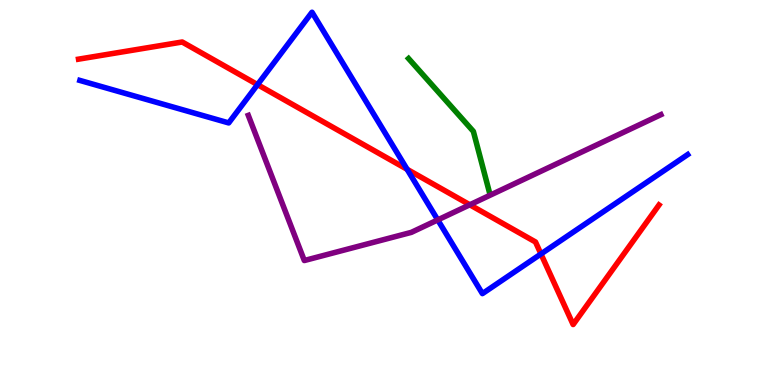[{'lines': ['blue', 'red'], 'intersections': [{'x': 3.32, 'y': 7.8}, {'x': 5.25, 'y': 5.6}, {'x': 6.98, 'y': 3.4}]}, {'lines': ['green', 'red'], 'intersections': []}, {'lines': ['purple', 'red'], 'intersections': [{'x': 6.06, 'y': 4.68}]}, {'lines': ['blue', 'green'], 'intersections': []}, {'lines': ['blue', 'purple'], 'intersections': [{'x': 5.65, 'y': 4.29}]}, {'lines': ['green', 'purple'], 'intersections': []}]